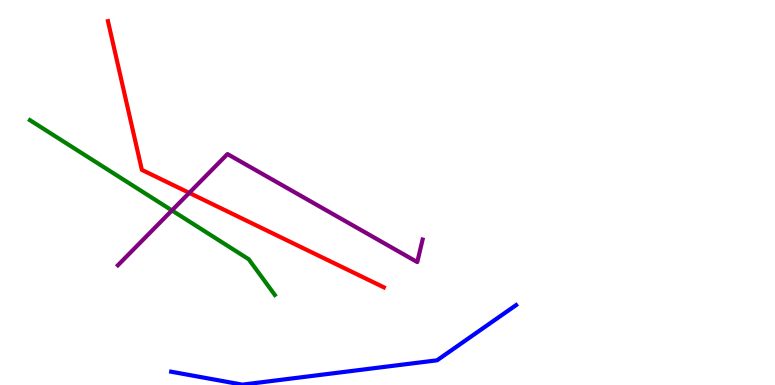[{'lines': ['blue', 'red'], 'intersections': []}, {'lines': ['green', 'red'], 'intersections': []}, {'lines': ['purple', 'red'], 'intersections': [{'x': 2.44, 'y': 4.99}]}, {'lines': ['blue', 'green'], 'intersections': []}, {'lines': ['blue', 'purple'], 'intersections': []}, {'lines': ['green', 'purple'], 'intersections': [{'x': 2.22, 'y': 4.53}]}]